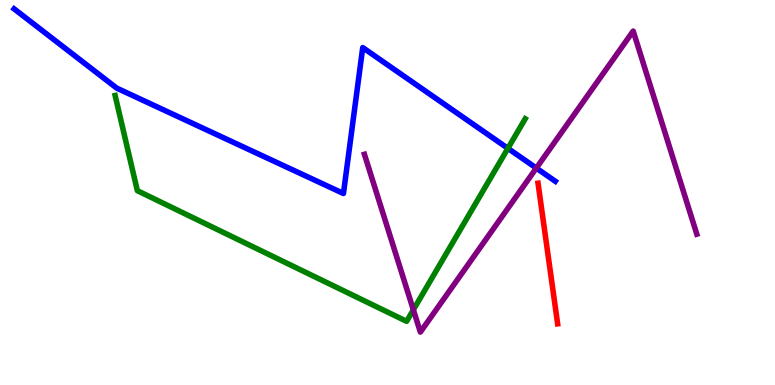[{'lines': ['blue', 'red'], 'intersections': []}, {'lines': ['green', 'red'], 'intersections': []}, {'lines': ['purple', 'red'], 'intersections': []}, {'lines': ['blue', 'green'], 'intersections': [{'x': 6.55, 'y': 6.15}]}, {'lines': ['blue', 'purple'], 'intersections': [{'x': 6.92, 'y': 5.63}]}, {'lines': ['green', 'purple'], 'intersections': [{'x': 5.33, 'y': 1.95}]}]